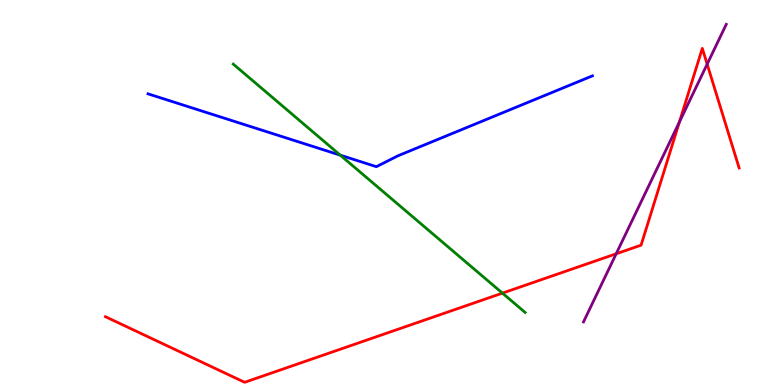[{'lines': ['blue', 'red'], 'intersections': []}, {'lines': ['green', 'red'], 'intersections': [{'x': 6.48, 'y': 2.39}]}, {'lines': ['purple', 'red'], 'intersections': [{'x': 7.95, 'y': 3.41}, {'x': 8.77, 'y': 6.83}, {'x': 9.12, 'y': 8.33}]}, {'lines': ['blue', 'green'], 'intersections': [{'x': 4.39, 'y': 5.97}]}, {'lines': ['blue', 'purple'], 'intersections': []}, {'lines': ['green', 'purple'], 'intersections': []}]